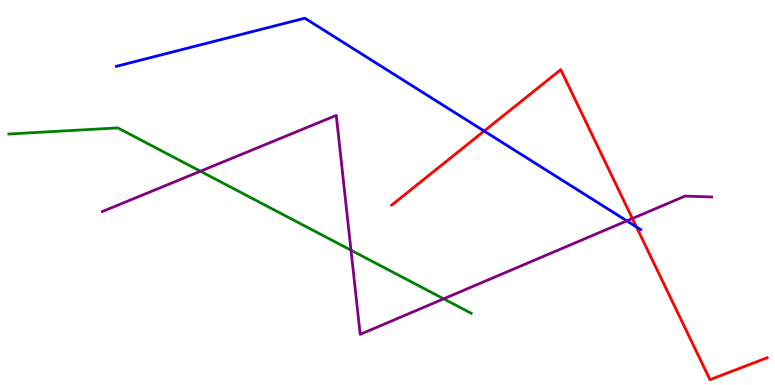[{'lines': ['blue', 'red'], 'intersections': [{'x': 6.25, 'y': 6.6}, {'x': 8.21, 'y': 4.11}]}, {'lines': ['green', 'red'], 'intersections': []}, {'lines': ['purple', 'red'], 'intersections': [{'x': 8.16, 'y': 4.32}]}, {'lines': ['blue', 'green'], 'intersections': []}, {'lines': ['blue', 'purple'], 'intersections': [{'x': 8.09, 'y': 4.26}]}, {'lines': ['green', 'purple'], 'intersections': [{'x': 2.59, 'y': 5.55}, {'x': 4.53, 'y': 3.5}, {'x': 5.72, 'y': 2.24}]}]